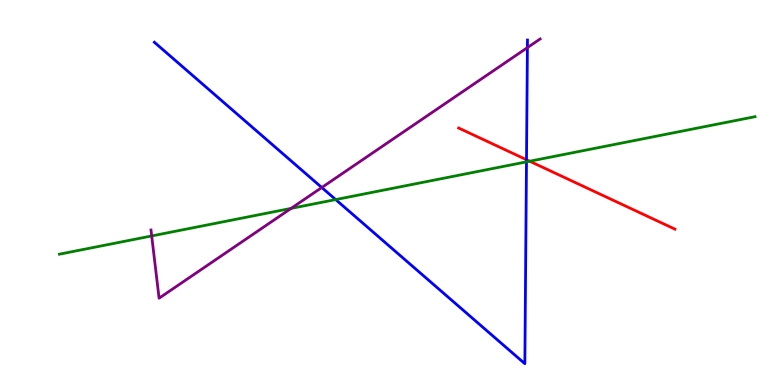[{'lines': ['blue', 'red'], 'intersections': [{'x': 6.79, 'y': 5.85}]}, {'lines': ['green', 'red'], 'intersections': [{'x': 6.83, 'y': 5.81}]}, {'lines': ['purple', 'red'], 'intersections': []}, {'lines': ['blue', 'green'], 'intersections': [{'x': 4.33, 'y': 4.82}, {'x': 6.79, 'y': 5.8}]}, {'lines': ['blue', 'purple'], 'intersections': [{'x': 4.15, 'y': 5.13}, {'x': 6.81, 'y': 8.76}]}, {'lines': ['green', 'purple'], 'intersections': [{'x': 1.96, 'y': 3.87}, {'x': 3.76, 'y': 4.59}]}]